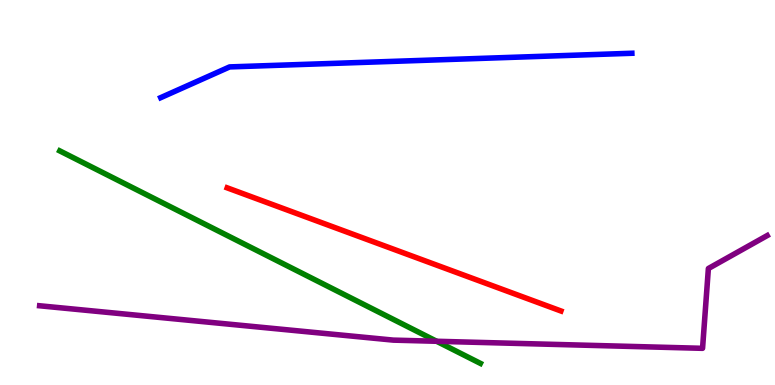[{'lines': ['blue', 'red'], 'intersections': []}, {'lines': ['green', 'red'], 'intersections': []}, {'lines': ['purple', 'red'], 'intersections': []}, {'lines': ['blue', 'green'], 'intersections': []}, {'lines': ['blue', 'purple'], 'intersections': []}, {'lines': ['green', 'purple'], 'intersections': [{'x': 5.63, 'y': 1.14}]}]